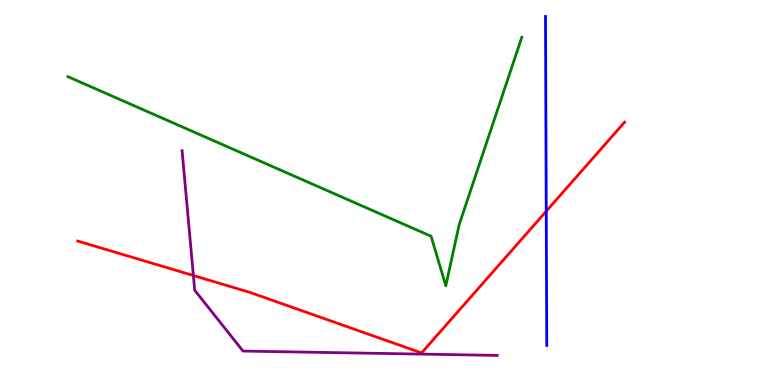[{'lines': ['blue', 'red'], 'intersections': [{'x': 7.05, 'y': 4.51}]}, {'lines': ['green', 'red'], 'intersections': []}, {'lines': ['purple', 'red'], 'intersections': [{'x': 2.5, 'y': 2.84}]}, {'lines': ['blue', 'green'], 'intersections': []}, {'lines': ['blue', 'purple'], 'intersections': []}, {'lines': ['green', 'purple'], 'intersections': []}]